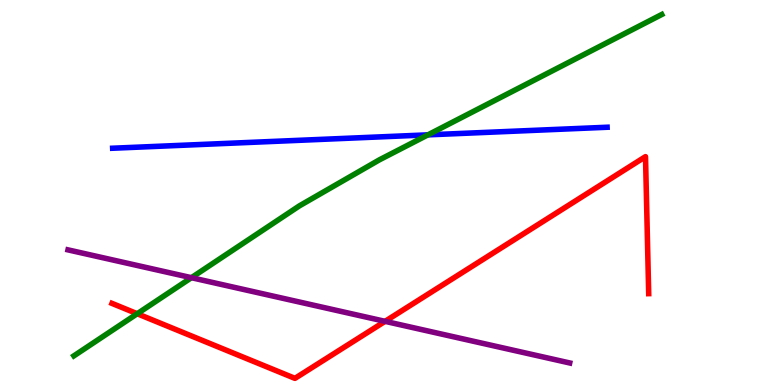[{'lines': ['blue', 'red'], 'intersections': []}, {'lines': ['green', 'red'], 'intersections': [{'x': 1.77, 'y': 1.85}]}, {'lines': ['purple', 'red'], 'intersections': [{'x': 4.97, 'y': 1.65}]}, {'lines': ['blue', 'green'], 'intersections': [{'x': 5.52, 'y': 6.5}]}, {'lines': ['blue', 'purple'], 'intersections': []}, {'lines': ['green', 'purple'], 'intersections': [{'x': 2.47, 'y': 2.79}]}]